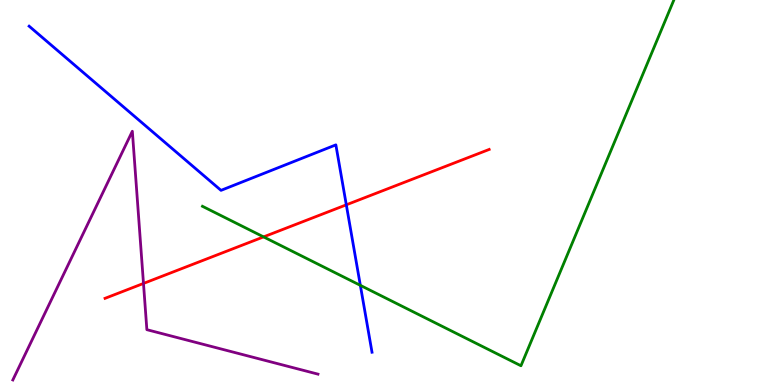[{'lines': ['blue', 'red'], 'intersections': [{'x': 4.47, 'y': 4.68}]}, {'lines': ['green', 'red'], 'intersections': [{'x': 3.4, 'y': 3.85}]}, {'lines': ['purple', 'red'], 'intersections': [{'x': 1.85, 'y': 2.64}]}, {'lines': ['blue', 'green'], 'intersections': [{'x': 4.65, 'y': 2.59}]}, {'lines': ['blue', 'purple'], 'intersections': []}, {'lines': ['green', 'purple'], 'intersections': []}]